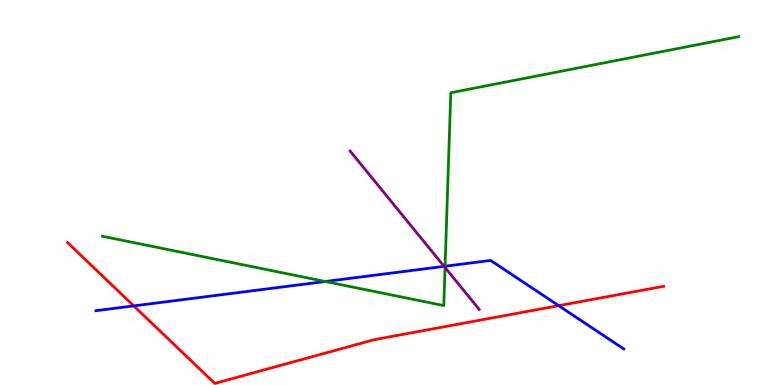[{'lines': ['blue', 'red'], 'intersections': [{'x': 1.73, 'y': 2.05}, {'x': 7.21, 'y': 2.06}]}, {'lines': ['green', 'red'], 'intersections': []}, {'lines': ['purple', 'red'], 'intersections': []}, {'lines': ['blue', 'green'], 'intersections': [{'x': 4.2, 'y': 2.69}, {'x': 5.74, 'y': 3.08}]}, {'lines': ['blue', 'purple'], 'intersections': [{'x': 5.73, 'y': 3.08}]}, {'lines': ['green', 'purple'], 'intersections': [{'x': 5.74, 'y': 3.05}]}]